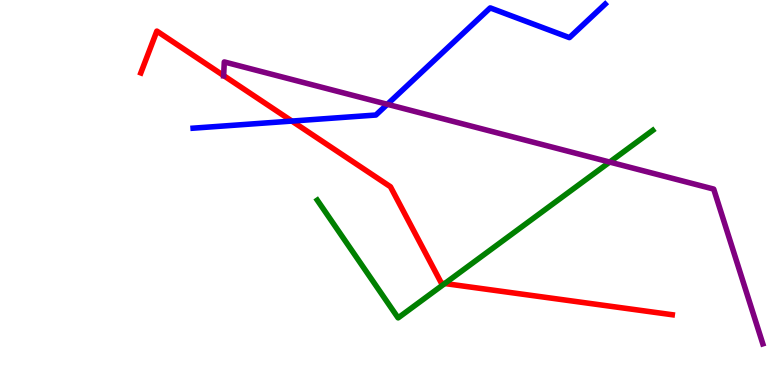[{'lines': ['blue', 'red'], 'intersections': [{'x': 3.77, 'y': 6.86}]}, {'lines': ['green', 'red'], 'intersections': [{'x': 5.74, 'y': 2.64}]}, {'lines': ['purple', 'red'], 'intersections': [{'x': 2.89, 'y': 8.04}]}, {'lines': ['blue', 'green'], 'intersections': []}, {'lines': ['blue', 'purple'], 'intersections': [{'x': 5.0, 'y': 7.29}]}, {'lines': ['green', 'purple'], 'intersections': [{'x': 7.87, 'y': 5.79}]}]